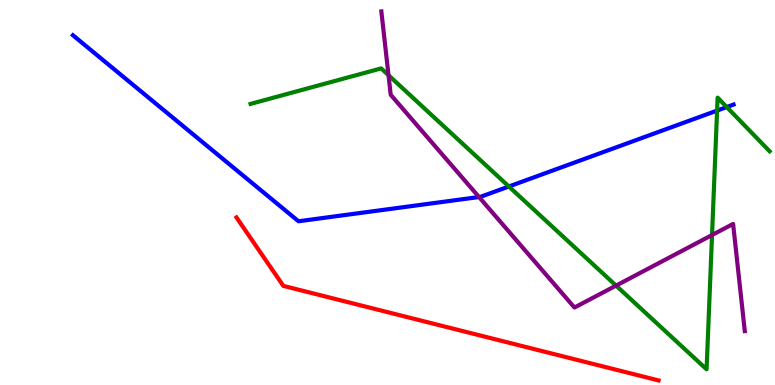[{'lines': ['blue', 'red'], 'intersections': []}, {'lines': ['green', 'red'], 'intersections': []}, {'lines': ['purple', 'red'], 'intersections': []}, {'lines': ['blue', 'green'], 'intersections': [{'x': 6.57, 'y': 5.16}, {'x': 9.25, 'y': 7.13}, {'x': 9.38, 'y': 7.22}]}, {'lines': ['blue', 'purple'], 'intersections': [{'x': 6.18, 'y': 4.88}]}, {'lines': ['green', 'purple'], 'intersections': [{'x': 5.01, 'y': 8.05}, {'x': 7.95, 'y': 2.58}, {'x': 9.19, 'y': 3.9}]}]